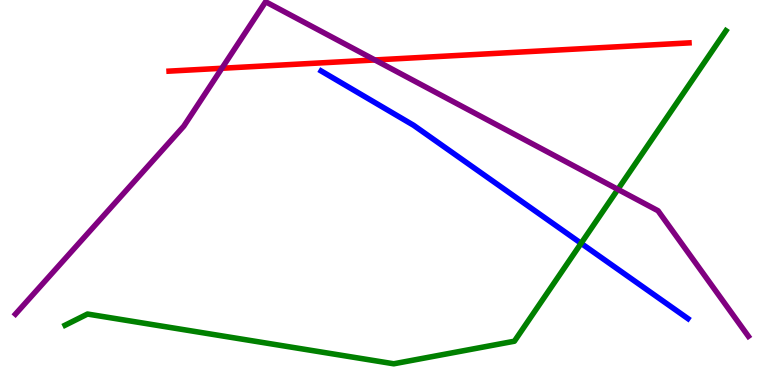[{'lines': ['blue', 'red'], 'intersections': []}, {'lines': ['green', 'red'], 'intersections': []}, {'lines': ['purple', 'red'], 'intersections': [{'x': 2.86, 'y': 8.23}, {'x': 4.84, 'y': 8.44}]}, {'lines': ['blue', 'green'], 'intersections': [{'x': 7.5, 'y': 3.68}]}, {'lines': ['blue', 'purple'], 'intersections': []}, {'lines': ['green', 'purple'], 'intersections': [{'x': 7.97, 'y': 5.08}]}]